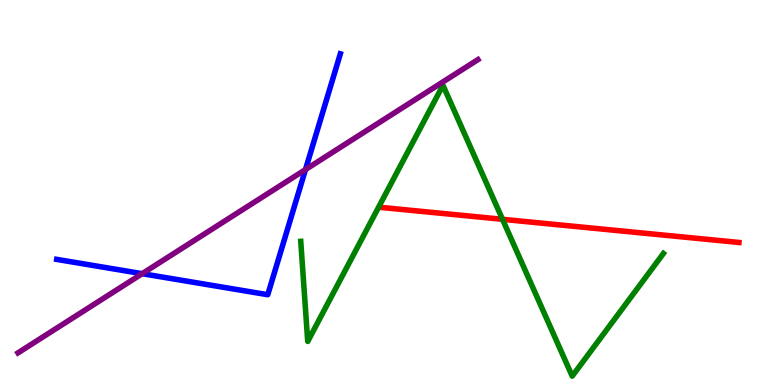[{'lines': ['blue', 'red'], 'intersections': []}, {'lines': ['green', 'red'], 'intersections': [{'x': 6.48, 'y': 4.3}]}, {'lines': ['purple', 'red'], 'intersections': []}, {'lines': ['blue', 'green'], 'intersections': []}, {'lines': ['blue', 'purple'], 'intersections': [{'x': 1.83, 'y': 2.89}, {'x': 3.94, 'y': 5.6}]}, {'lines': ['green', 'purple'], 'intersections': []}]